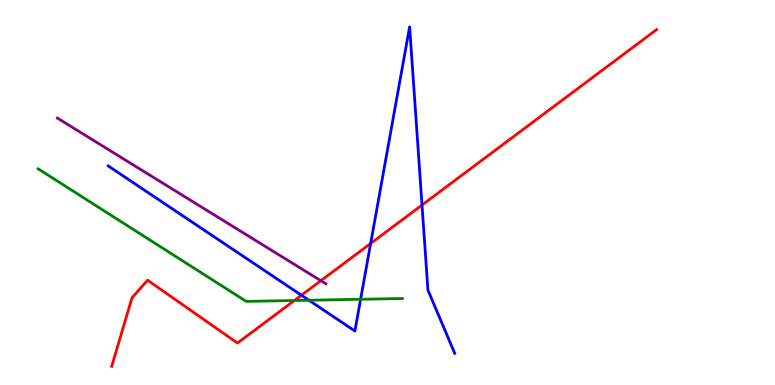[{'lines': ['blue', 'red'], 'intersections': [{'x': 3.89, 'y': 2.33}, {'x': 4.78, 'y': 3.68}, {'x': 5.45, 'y': 4.67}]}, {'lines': ['green', 'red'], 'intersections': [{'x': 3.8, 'y': 2.19}]}, {'lines': ['purple', 'red'], 'intersections': [{'x': 4.14, 'y': 2.71}]}, {'lines': ['blue', 'green'], 'intersections': [{'x': 3.99, 'y': 2.2}, {'x': 4.65, 'y': 2.23}]}, {'lines': ['blue', 'purple'], 'intersections': []}, {'lines': ['green', 'purple'], 'intersections': []}]